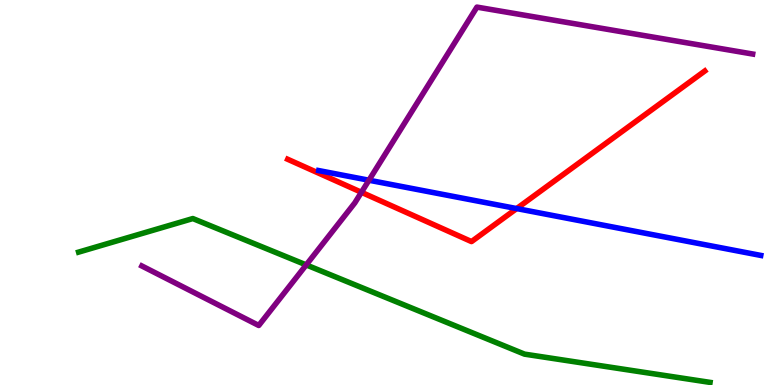[{'lines': ['blue', 'red'], 'intersections': [{'x': 6.67, 'y': 4.58}]}, {'lines': ['green', 'red'], 'intersections': []}, {'lines': ['purple', 'red'], 'intersections': [{'x': 4.66, 'y': 5.01}]}, {'lines': ['blue', 'green'], 'intersections': []}, {'lines': ['blue', 'purple'], 'intersections': [{'x': 4.76, 'y': 5.32}]}, {'lines': ['green', 'purple'], 'intersections': [{'x': 3.95, 'y': 3.12}]}]